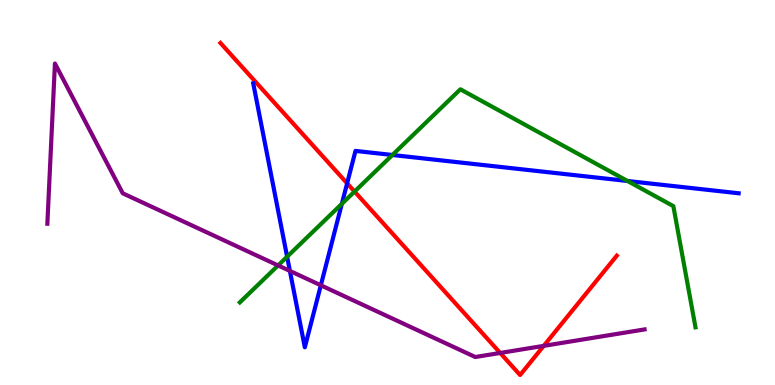[{'lines': ['blue', 'red'], 'intersections': [{'x': 4.48, 'y': 5.24}]}, {'lines': ['green', 'red'], 'intersections': [{'x': 4.57, 'y': 5.02}]}, {'lines': ['purple', 'red'], 'intersections': [{'x': 6.45, 'y': 0.832}, {'x': 7.02, 'y': 1.02}]}, {'lines': ['blue', 'green'], 'intersections': [{'x': 3.7, 'y': 3.33}, {'x': 4.41, 'y': 4.71}, {'x': 5.06, 'y': 5.97}, {'x': 8.1, 'y': 5.3}]}, {'lines': ['blue', 'purple'], 'intersections': [{'x': 3.74, 'y': 2.96}, {'x': 4.14, 'y': 2.59}]}, {'lines': ['green', 'purple'], 'intersections': [{'x': 3.59, 'y': 3.11}]}]